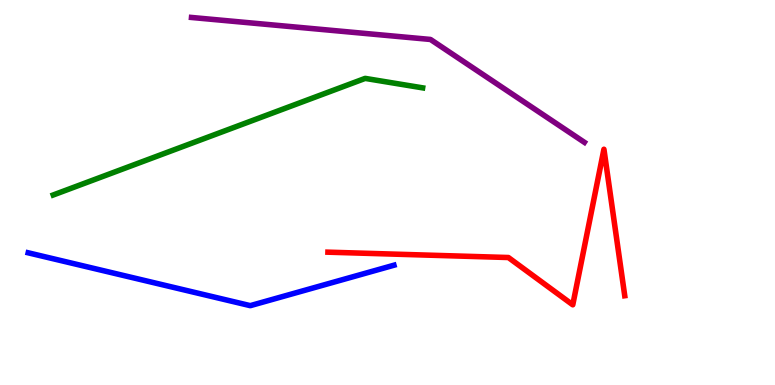[{'lines': ['blue', 'red'], 'intersections': []}, {'lines': ['green', 'red'], 'intersections': []}, {'lines': ['purple', 'red'], 'intersections': []}, {'lines': ['blue', 'green'], 'intersections': []}, {'lines': ['blue', 'purple'], 'intersections': []}, {'lines': ['green', 'purple'], 'intersections': []}]